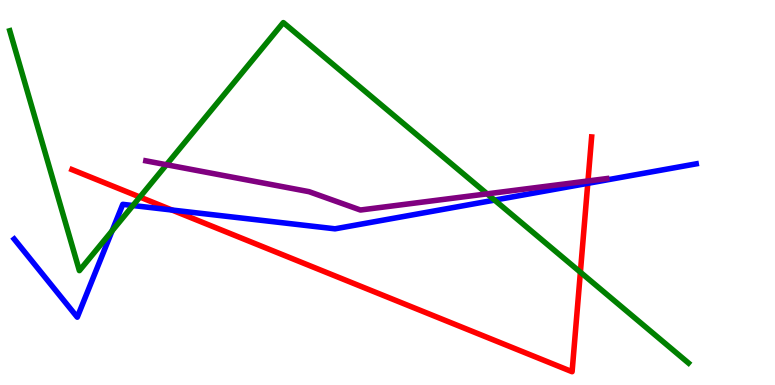[{'lines': ['blue', 'red'], 'intersections': [{'x': 2.22, 'y': 4.54}, {'x': 7.58, 'y': 5.24}]}, {'lines': ['green', 'red'], 'intersections': [{'x': 1.8, 'y': 4.88}, {'x': 7.49, 'y': 2.93}]}, {'lines': ['purple', 'red'], 'intersections': [{'x': 7.59, 'y': 5.3}]}, {'lines': ['blue', 'green'], 'intersections': [{'x': 1.45, 'y': 4.0}, {'x': 1.72, 'y': 4.66}, {'x': 6.38, 'y': 4.8}]}, {'lines': ['blue', 'purple'], 'intersections': []}, {'lines': ['green', 'purple'], 'intersections': [{'x': 2.15, 'y': 5.72}, {'x': 6.29, 'y': 4.97}]}]